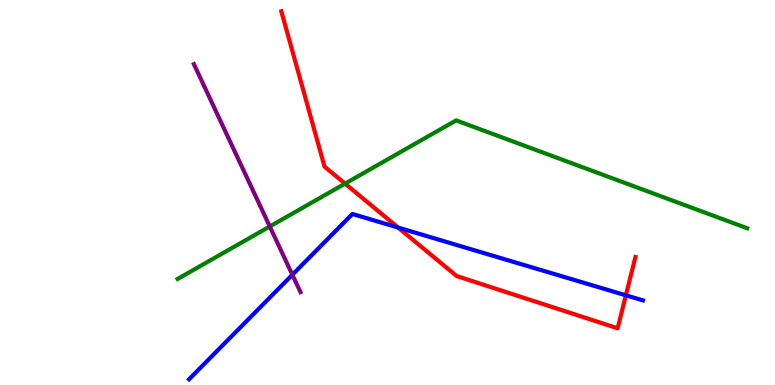[{'lines': ['blue', 'red'], 'intersections': [{'x': 5.14, 'y': 4.09}, {'x': 8.08, 'y': 2.33}]}, {'lines': ['green', 'red'], 'intersections': [{'x': 4.45, 'y': 5.23}]}, {'lines': ['purple', 'red'], 'intersections': []}, {'lines': ['blue', 'green'], 'intersections': []}, {'lines': ['blue', 'purple'], 'intersections': [{'x': 3.77, 'y': 2.86}]}, {'lines': ['green', 'purple'], 'intersections': [{'x': 3.48, 'y': 4.12}]}]